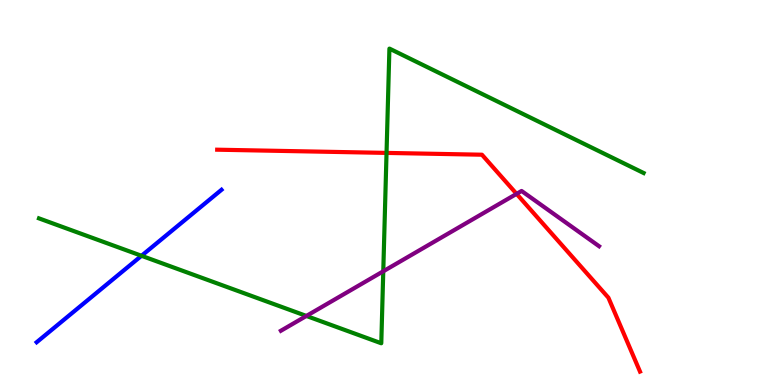[{'lines': ['blue', 'red'], 'intersections': []}, {'lines': ['green', 'red'], 'intersections': [{'x': 4.99, 'y': 6.03}]}, {'lines': ['purple', 'red'], 'intersections': [{'x': 6.67, 'y': 4.96}]}, {'lines': ['blue', 'green'], 'intersections': [{'x': 1.83, 'y': 3.36}]}, {'lines': ['blue', 'purple'], 'intersections': []}, {'lines': ['green', 'purple'], 'intersections': [{'x': 3.95, 'y': 1.79}, {'x': 4.95, 'y': 2.95}]}]